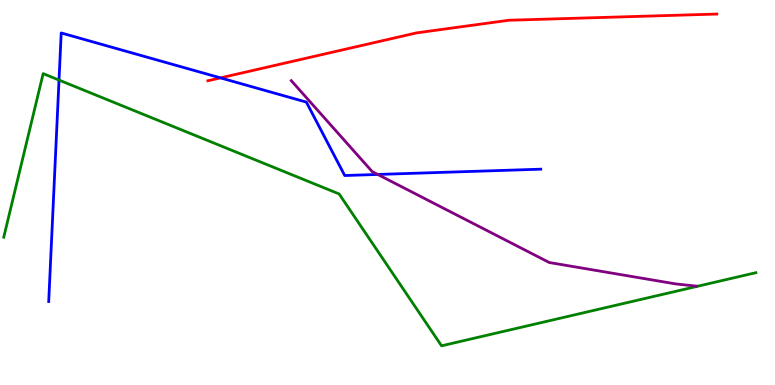[{'lines': ['blue', 'red'], 'intersections': [{'x': 2.84, 'y': 7.98}]}, {'lines': ['green', 'red'], 'intersections': []}, {'lines': ['purple', 'red'], 'intersections': []}, {'lines': ['blue', 'green'], 'intersections': [{'x': 0.761, 'y': 7.92}]}, {'lines': ['blue', 'purple'], 'intersections': [{'x': 4.87, 'y': 5.47}]}, {'lines': ['green', 'purple'], 'intersections': []}]